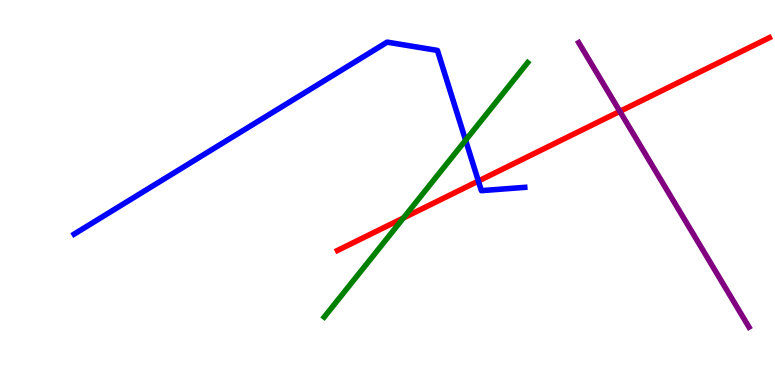[{'lines': ['blue', 'red'], 'intersections': [{'x': 6.17, 'y': 5.3}]}, {'lines': ['green', 'red'], 'intersections': [{'x': 5.21, 'y': 4.34}]}, {'lines': ['purple', 'red'], 'intersections': [{'x': 8.0, 'y': 7.11}]}, {'lines': ['blue', 'green'], 'intersections': [{'x': 6.01, 'y': 6.36}]}, {'lines': ['blue', 'purple'], 'intersections': []}, {'lines': ['green', 'purple'], 'intersections': []}]